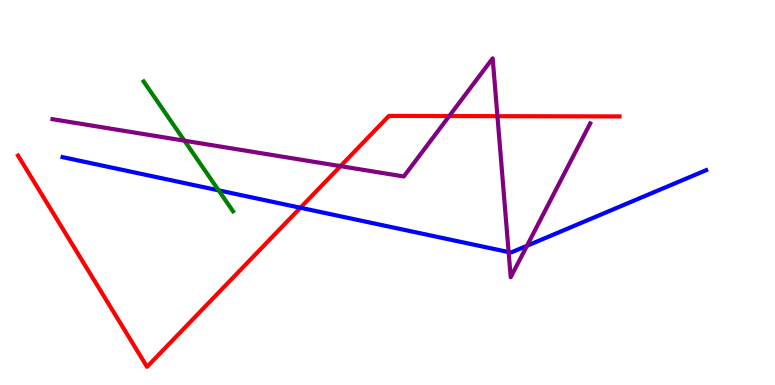[{'lines': ['blue', 'red'], 'intersections': [{'x': 3.88, 'y': 4.6}]}, {'lines': ['green', 'red'], 'intersections': []}, {'lines': ['purple', 'red'], 'intersections': [{'x': 4.39, 'y': 5.68}, {'x': 5.8, 'y': 6.99}, {'x': 6.42, 'y': 6.98}]}, {'lines': ['blue', 'green'], 'intersections': [{'x': 2.82, 'y': 5.06}]}, {'lines': ['blue', 'purple'], 'intersections': [{'x': 6.56, 'y': 3.45}, {'x': 6.8, 'y': 3.62}]}, {'lines': ['green', 'purple'], 'intersections': [{'x': 2.38, 'y': 6.35}]}]